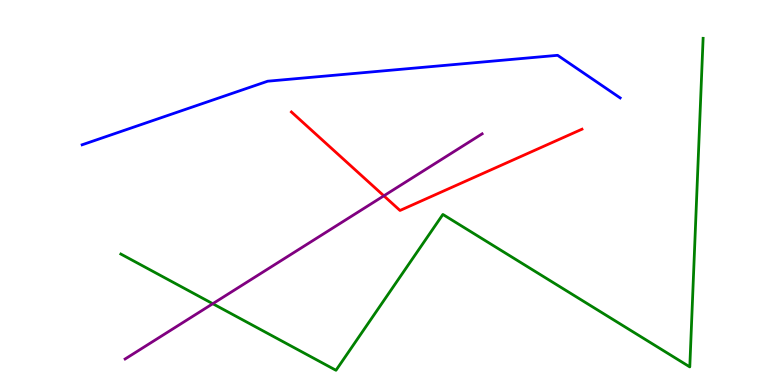[{'lines': ['blue', 'red'], 'intersections': []}, {'lines': ['green', 'red'], 'intersections': []}, {'lines': ['purple', 'red'], 'intersections': [{'x': 4.95, 'y': 4.91}]}, {'lines': ['blue', 'green'], 'intersections': []}, {'lines': ['blue', 'purple'], 'intersections': []}, {'lines': ['green', 'purple'], 'intersections': [{'x': 2.75, 'y': 2.11}]}]